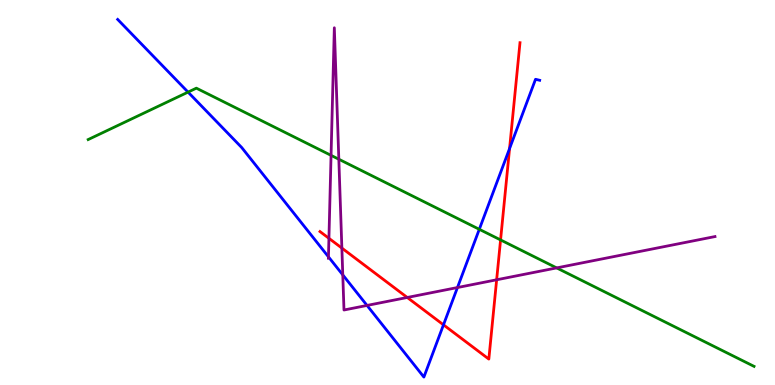[{'lines': ['blue', 'red'], 'intersections': [{'x': 5.72, 'y': 1.56}, {'x': 6.58, 'y': 6.14}]}, {'lines': ['green', 'red'], 'intersections': [{'x': 6.46, 'y': 3.77}]}, {'lines': ['purple', 'red'], 'intersections': [{'x': 4.24, 'y': 3.81}, {'x': 4.41, 'y': 3.56}, {'x': 5.25, 'y': 2.27}, {'x': 6.41, 'y': 2.73}]}, {'lines': ['blue', 'green'], 'intersections': [{'x': 2.43, 'y': 7.61}, {'x': 6.18, 'y': 4.04}]}, {'lines': ['blue', 'purple'], 'intersections': [{'x': 4.24, 'y': 3.33}, {'x': 4.42, 'y': 2.86}, {'x': 4.74, 'y': 2.07}, {'x': 5.9, 'y': 2.53}]}, {'lines': ['green', 'purple'], 'intersections': [{'x': 4.27, 'y': 5.96}, {'x': 4.37, 'y': 5.86}, {'x': 7.18, 'y': 3.04}]}]